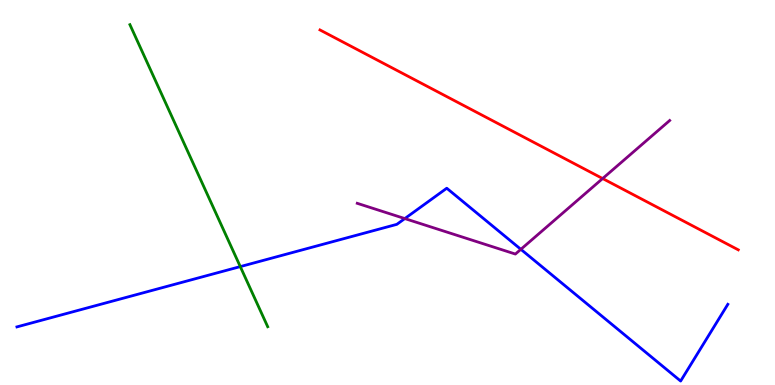[{'lines': ['blue', 'red'], 'intersections': []}, {'lines': ['green', 'red'], 'intersections': []}, {'lines': ['purple', 'red'], 'intersections': [{'x': 7.78, 'y': 5.36}]}, {'lines': ['blue', 'green'], 'intersections': [{'x': 3.1, 'y': 3.08}]}, {'lines': ['blue', 'purple'], 'intersections': [{'x': 5.22, 'y': 4.32}, {'x': 6.72, 'y': 3.52}]}, {'lines': ['green', 'purple'], 'intersections': []}]